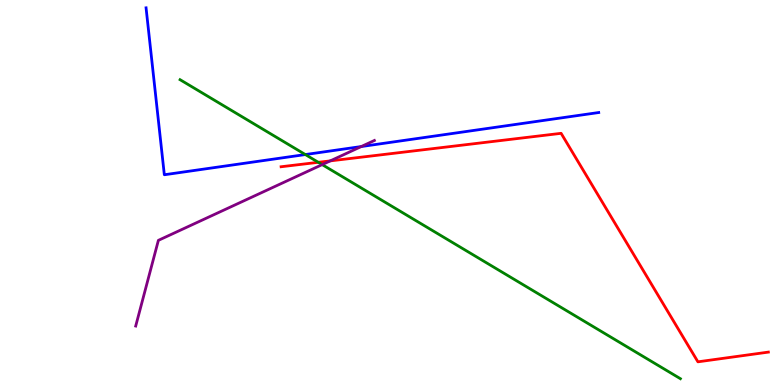[{'lines': ['blue', 'red'], 'intersections': []}, {'lines': ['green', 'red'], 'intersections': [{'x': 4.11, 'y': 5.78}]}, {'lines': ['purple', 'red'], 'intersections': [{'x': 4.26, 'y': 5.82}]}, {'lines': ['blue', 'green'], 'intersections': [{'x': 3.94, 'y': 5.99}]}, {'lines': ['blue', 'purple'], 'intersections': [{'x': 4.66, 'y': 6.19}]}, {'lines': ['green', 'purple'], 'intersections': [{'x': 4.16, 'y': 5.72}]}]